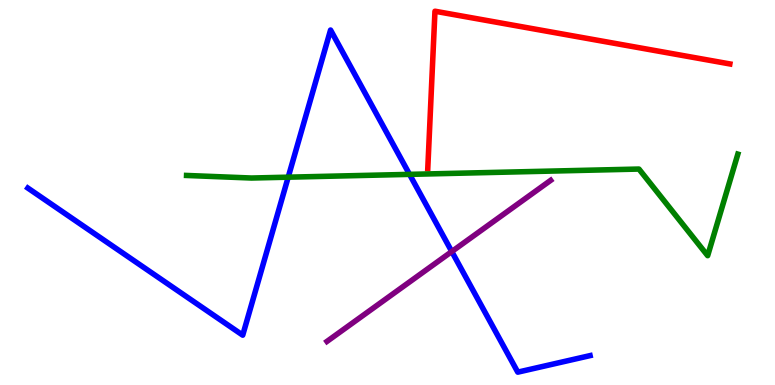[{'lines': ['blue', 'red'], 'intersections': []}, {'lines': ['green', 'red'], 'intersections': []}, {'lines': ['purple', 'red'], 'intersections': []}, {'lines': ['blue', 'green'], 'intersections': [{'x': 3.72, 'y': 5.4}, {'x': 5.28, 'y': 5.47}]}, {'lines': ['blue', 'purple'], 'intersections': [{'x': 5.83, 'y': 3.47}]}, {'lines': ['green', 'purple'], 'intersections': []}]